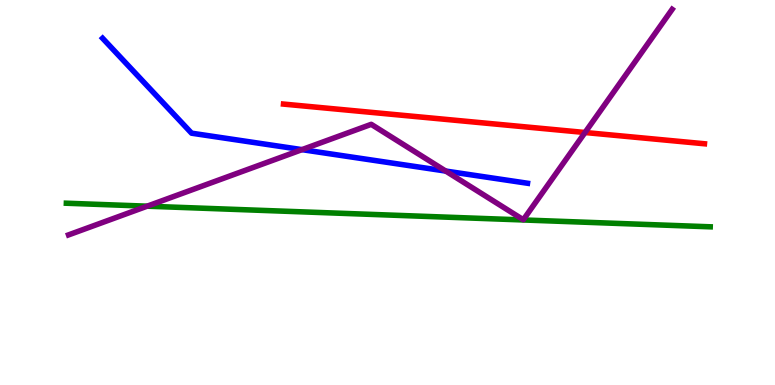[{'lines': ['blue', 'red'], 'intersections': []}, {'lines': ['green', 'red'], 'intersections': []}, {'lines': ['purple', 'red'], 'intersections': [{'x': 7.55, 'y': 6.56}]}, {'lines': ['blue', 'green'], 'intersections': []}, {'lines': ['blue', 'purple'], 'intersections': [{'x': 3.9, 'y': 6.11}, {'x': 5.75, 'y': 5.56}]}, {'lines': ['green', 'purple'], 'intersections': [{'x': 1.9, 'y': 4.64}]}]